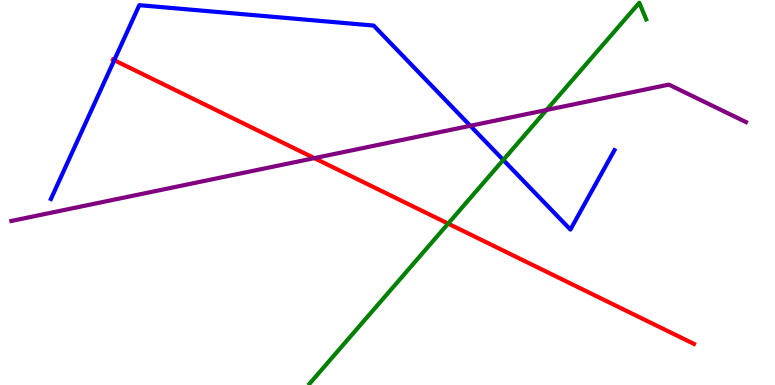[{'lines': ['blue', 'red'], 'intersections': [{'x': 1.47, 'y': 8.44}]}, {'lines': ['green', 'red'], 'intersections': [{'x': 5.78, 'y': 4.19}]}, {'lines': ['purple', 'red'], 'intersections': [{'x': 4.06, 'y': 5.89}]}, {'lines': ['blue', 'green'], 'intersections': [{'x': 6.49, 'y': 5.85}]}, {'lines': ['blue', 'purple'], 'intersections': [{'x': 6.07, 'y': 6.73}]}, {'lines': ['green', 'purple'], 'intersections': [{'x': 7.05, 'y': 7.14}]}]